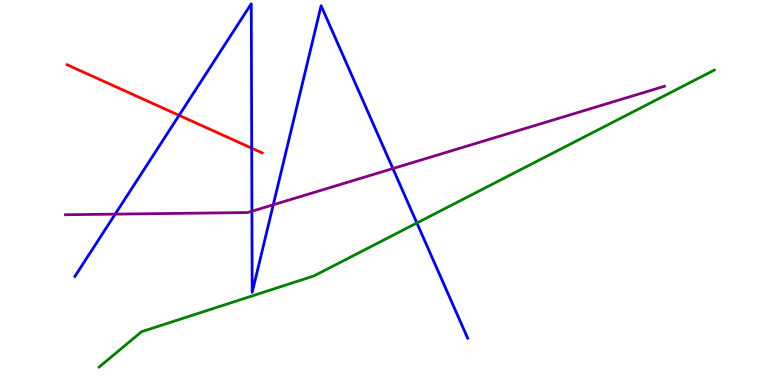[{'lines': ['blue', 'red'], 'intersections': [{'x': 2.31, 'y': 7.0}, {'x': 3.25, 'y': 6.15}]}, {'lines': ['green', 'red'], 'intersections': []}, {'lines': ['purple', 'red'], 'intersections': []}, {'lines': ['blue', 'green'], 'intersections': [{'x': 5.38, 'y': 4.21}]}, {'lines': ['blue', 'purple'], 'intersections': [{'x': 1.49, 'y': 4.44}, {'x': 3.25, 'y': 4.51}, {'x': 3.53, 'y': 4.68}, {'x': 5.07, 'y': 5.62}]}, {'lines': ['green', 'purple'], 'intersections': []}]